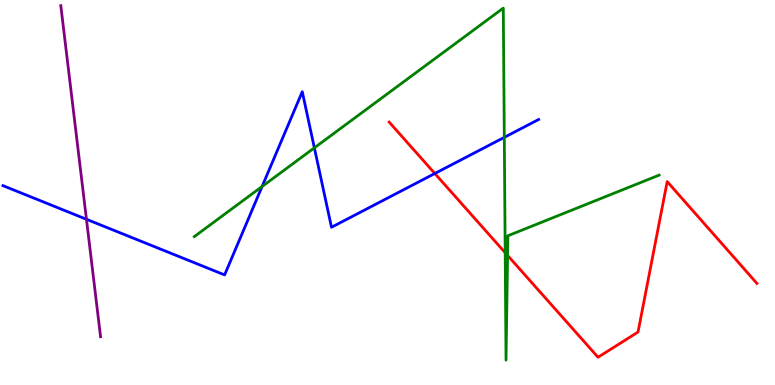[{'lines': ['blue', 'red'], 'intersections': [{'x': 5.61, 'y': 5.49}]}, {'lines': ['green', 'red'], 'intersections': [{'x': 6.52, 'y': 3.44}, {'x': 6.55, 'y': 3.37}]}, {'lines': ['purple', 'red'], 'intersections': []}, {'lines': ['blue', 'green'], 'intersections': [{'x': 3.38, 'y': 5.16}, {'x': 4.06, 'y': 6.16}, {'x': 6.51, 'y': 6.43}]}, {'lines': ['blue', 'purple'], 'intersections': [{'x': 1.12, 'y': 4.3}]}, {'lines': ['green', 'purple'], 'intersections': []}]